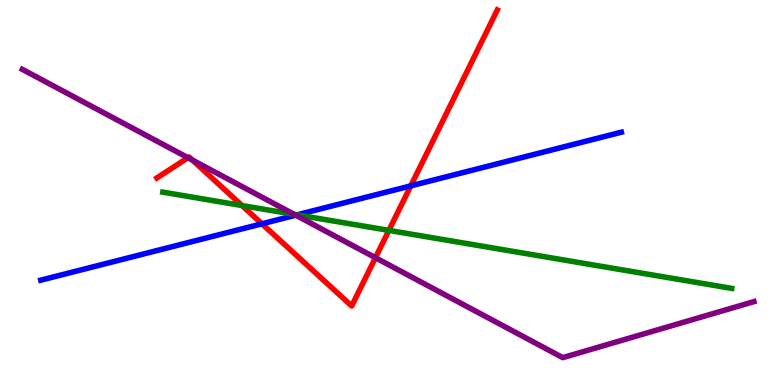[{'lines': ['blue', 'red'], 'intersections': [{'x': 3.38, 'y': 4.19}, {'x': 5.3, 'y': 5.17}]}, {'lines': ['green', 'red'], 'intersections': [{'x': 3.12, 'y': 4.66}, {'x': 5.02, 'y': 4.02}]}, {'lines': ['purple', 'red'], 'intersections': [{'x': 2.43, 'y': 5.9}, {'x': 2.48, 'y': 5.84}, {'x': 4.84, 'y': 3.31}]}, {'lines': ['blue', 'green'], 'intersections': [{'x': 3.83, 'y': 4.42}]}, {'lines': ['blue', 'purple'], 'intersections': [{'x': 3.82, 'y': 4.41}]}, {'lines': ['green', 'purple'], 'intersections': [{'x': 3.8, 'y': 4.43}]}]